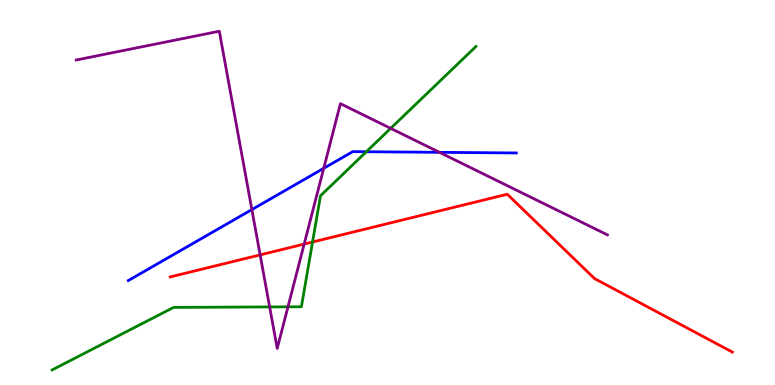[{'lines': ['blue', 'red'], 'intersections': []}, {'lines': ['green', 'red'], 'intersections': [{'x': 4.03, 'y': 3.71}]}, {'lines': ['purple', 'red'], 'intersections': [{'x': 3.36, 'y': 3.38}, {'x': 3.92, 'y': 3.66}]}, {'lines': ['blue', 'green'], 'intersections': [{'x': 4.73, 'y': 6.06}]}, {'lines': ['blue', 'purple'], 'intersections': [{'x': 3.25, 'y': 4.56}, {'x': 4.18, 'y': 5.63}, {'x': 5.67, 'y': 6.04}]}, {'lines': ['green', 'purple'], 'intersections': [{'x': 3.48, 'y': 2.03}, {'x': 3.72, 'y': 2.03}, {'x': 5.04, 'y': 6.67}]}]